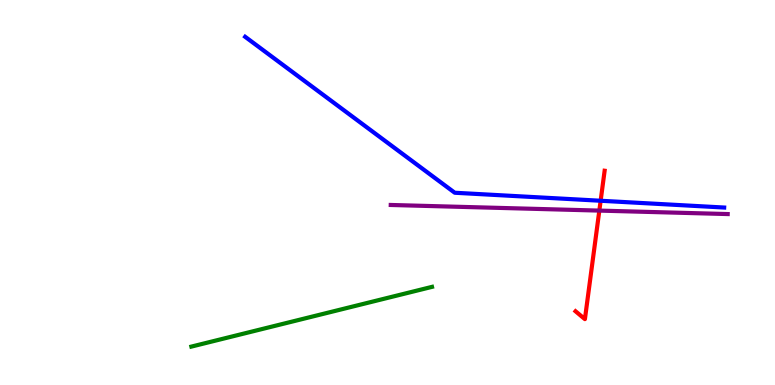[{'lines': ['blue', 'red'], 'intersections': [{'x': 7.75, 'y': 4.79}]}, {'lines': ['green', 'red'], 'intersections': []}, {'lines': ['purple', 'red'], 'intersections': [{'x': 7.73, 'y': 4.53}]}, {'lines': ['blue', 'green'], 'intersections': []}, {'lines': ['blue', 'purple'], 'intersections': []}, {'lines': ['green', 'purple'], 'intersections': []}]